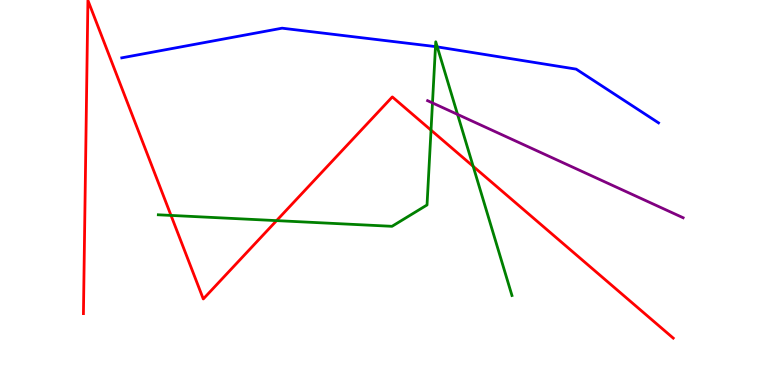[{'lines': ['blue', 'red'], 'intersections': []}, {'lines': ['green', 'red'], 'intersections': [{'x': 2.21, 'y': 4.4}, {'x': 3.57, 'y': 4.27}, {'x': 5.56, 'y': 6.62}, {'x': 6.11, 'y': 5.68}]}, {'lines': ['purple', 'red'], 'intersections': []}, {'lines': ['blue', 'green'], 'intersections': [{'x': 5.62, 'y': 8.79}, {'x': 5.64, 'y': 8.78}]}, {'lines': ['blue', 'purple'], 'intersections': []}, {'lines': ['green', 'purple'], 'intersections': [{'x': 5.58, 'y': 7.33}, {'x': 5.9, 'y': 7.03}]}]